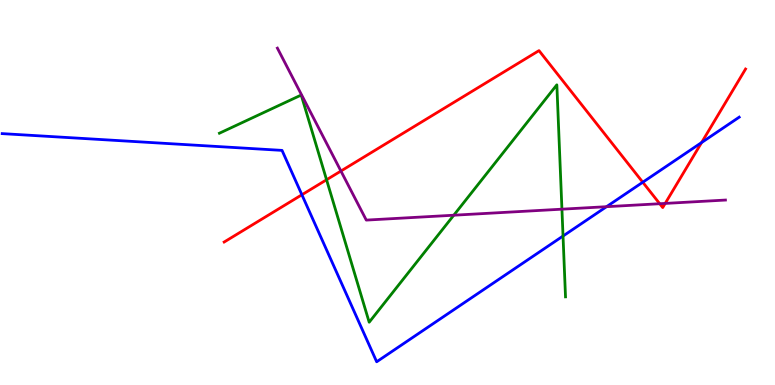[{'lines': ['blue', 'red'], 'intersections': [{'x': 3.9, 'y': 4.94}, {'x': 8.29, 'y': 5.27}, {'x': 9.05, 'y': 6.3}]}, {'lines': ['green', 'red'], 'intersections': [{'x': 4.21, 'y': 5.33}]}, {'lines': ['purple', 'red'], 'intersections': [{'x': 4.4, 'y': 5.56}, {'x': 8.51, 'y': 4.71}, {'x': 8.58, 'y': 4.72}]}, {'lines': ['blue', 'green'], 'intersections': [{'x': 7.26, 'y': 3.87}]}, {'lines': ['blue', 'purple'], 'intersections': [{'x': 7.83, 'y': 4.63}]}, {'lines': ['green', 'purple'], 'intersections': [{'x': 5.86, 'y': 4.41}, {'x': 7.25, 'y': 4.57}]}]